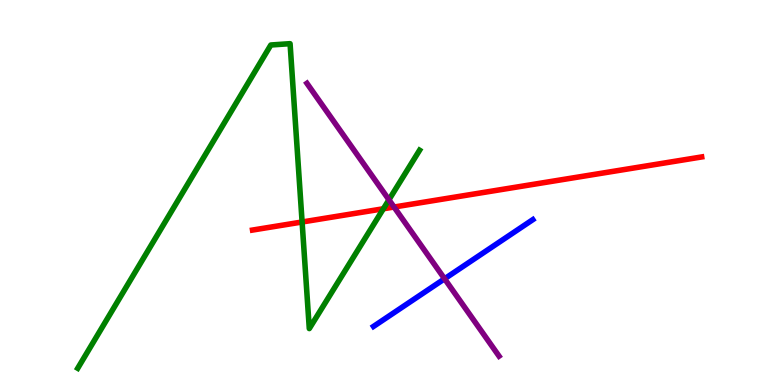[{'lines': ['blue', 'red'], 'intersections': []}, {'lines': ['green', 'red'], 'intersections': [{'x': 3.9, 'y': 4.23}, {'x': 4.95, 'y': 4.58}]}, {'lines': ['purple', 'red'], 'intersections': [{'x': 5.08, 'y': 4.62}]}, {'lines': ['blue', 'green'], 'intersections': []}, {'lines': ['blue', 'purple'], 'intersections': [{'x': 5.74, 'y': 2.76}]}, {'lines': ['green', 'purple'], 'intersections': [{'x': 5.02, 'y': 4.81}]}]